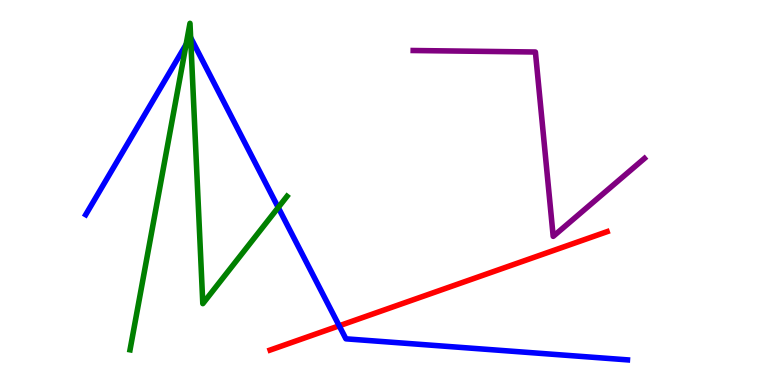[{'lines': ['blue', 'red'], 'intersections': [{'x': 4.38, 'y': 1.54}]}, {'lines': ['green', 'red'], 'intersections': []}, {'lines': ['purple', 'red'], 'intersections': []}, {'lines': ['blue', 'green'], 'intersections': [{'x': 2.4, 'y': 8.85}, {'x': 2.46, 'y': 9.02}, {'x': 3.59, 'y': 4.61}]}, {'lines': ['blue', 'purple'], 'intersections': []}, {'lines': ['green', 'purple'], 'intersections': []}]